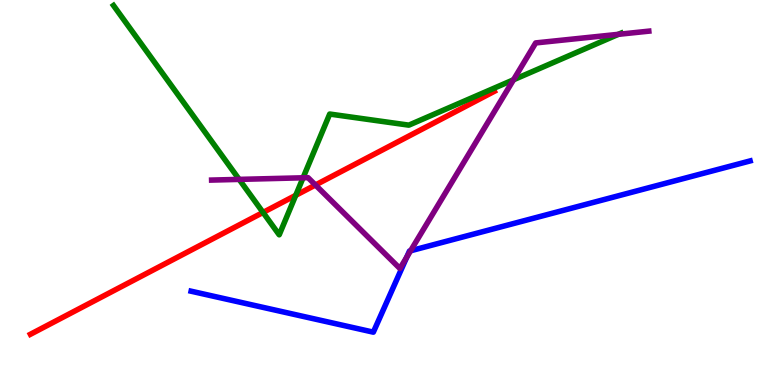[{'lines': ['blue', 'red'], 'intersections': []}, {'lines': ['green', 'red'], 'intersections': [{'x': 3.39, 'y': 4.48}, {'x': 3.82, 'y': 4.93}]}, {'lines': ['purple', 'red'], 'intersections': [{'x': 4.07, 'y': 5.19}]}, {'lines': ['blue', 'green'], 'intersections': []}, {'lines': ['blue', 'purple'], 'intersections': [{'x': 5.25, 'y': 3.32}, {'x': 5.3, 'y': 3.49}]}, {'lines': ['green', 'purple'], 'intersections': [{'x': 3.09, 'y': 5.34}, {'x': 3.91, 'y': 5.38}, {'x': 6.63, 'y': 7.93}, {'x': 7.98, 'y': 9.11}]}]